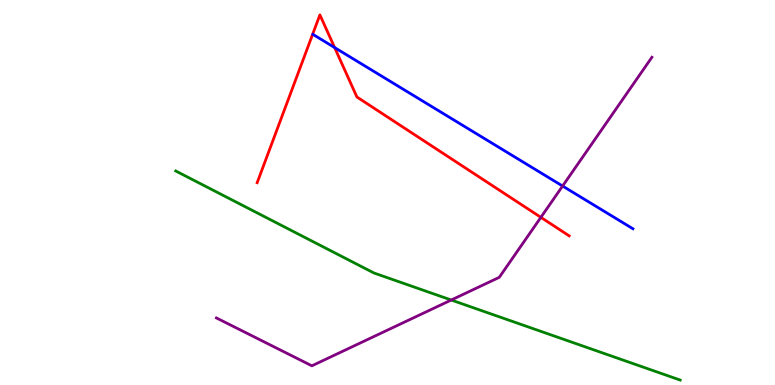[{'lines': ['blue', 'red'], 'intersections': [{'x': 4.32, 'y': 8.76}]}, {'lines': ['green', 'red'], 'intersections': []}, {'lines': ['purple', 'red'], 'intersections': [{'x': 6.98, 'y': 4.35}]}, {'lines': ['blue', 'green'], 'intersections': []}, {'lines': ['blue', 'purple'], 'intersections': [{'x': 7.26, 'y': 5.17}]}, {'lines': ['green', 'purple'], 'intersections': [{'x': 5.82, 'y': 2.21}]}]